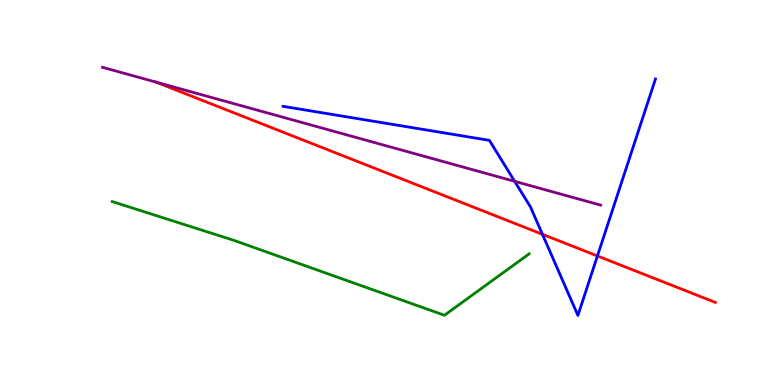[{'lines': ['blue', 'red'], 'intersections': [{'x': 7.0, 'y': 3.91}, {'x': 7.71, 'y': 3.35}]}, {'lines': ['green', 'red'], 'intersections': []}, {'lines': ['purple', 'red'], 'intersections': [{'x': 2.01, 'y': 7.87}]}, {'lines': ['blue', 'green'], 'intersections': []}, {'lines': ['blue', 'purple'], 'intersections': [{'x': 6.64, 'y': 5.29}]}, {'lines': ['green', 'purple'], 'intersections': []}]